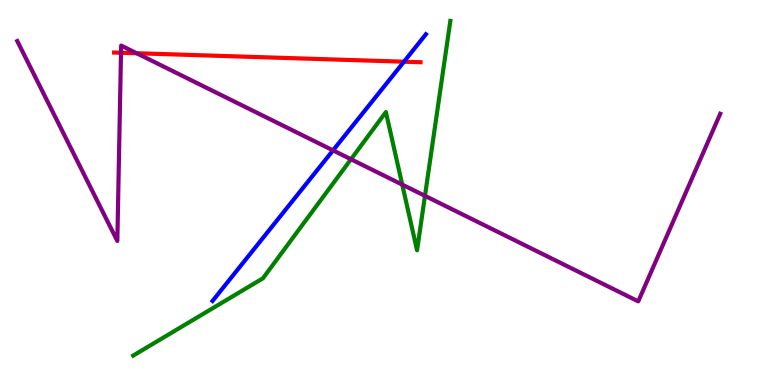[{'lines': ['blue', 'red'], 'intersections': [{'x': 5.21, 'y': 8.4}]}, {'lines': ['green', 'red'], 'intersections': []}, {'lines': ['purple', 'red'], 'intersections': [{'x': 1.56, 'y': 8.63}, {'x': 1.76, 'y': 8.62}]}, {'lines': ['blue', 'green'], 'intersections': []}, {'lines': ['blue', 'purple'], 'intersections': [{'x': 4.3, 'y': 6.09}]}, {'lines': ['green', 'purple'], 'intersections': [{'x': 4.53, 'y': 5.86}, {'x': 5.19, 'y': 5.2}, {'x': 5.48, 'y': 4.91}]}]